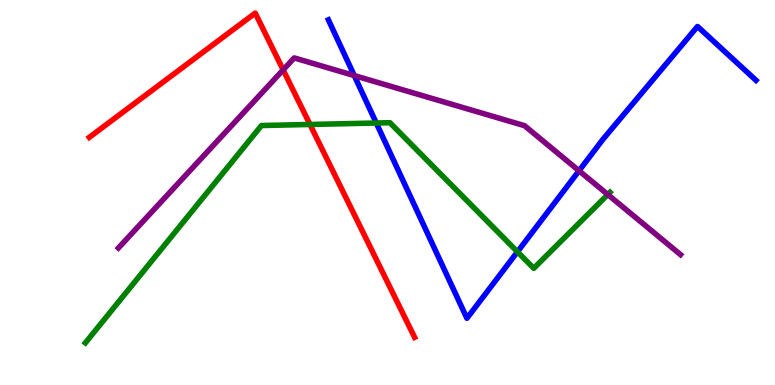[{'lines': ['blue', 'red'], 'intersections': []}, {'lines': ['green', 'red'], 'intersections': [{'x': 4.0, 'y': 6.77}]}, {'lines': ['purple', 'red'], 'intersections': [{'x': 3.65, 'y': 8.19}]}, {'lines': ['blue', 'green'], 'intersections': [{'x': 4.86, 'y': 6.8}, {'x': 6.68, 'y': 3.46}]}, {'lines': ['blue', 'purple'], 'intersections': [{'x': 4.57, 'y': 8.04}, {'x': 7.47, 'y': 5.56}]}, {'lines': ['green', 'purple'], 'intersections': [{'x': 7.84, 'y': 4.95}]}]